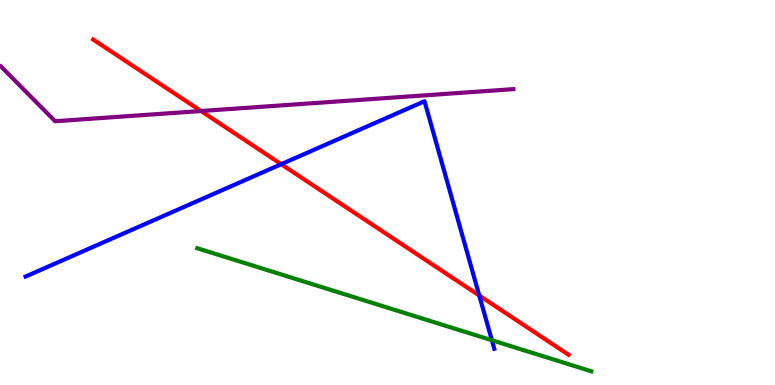[{'lines': ['blue', 'red'], 'intersections': [{'x': 3.63, 'y': 5.74}, {'x': 6.18, 'y': 2.32}]}, {'lines': ['green', 'red'], 'intersections': []}, {'lines': ['purple', 'red'], 'intersections': [{'x': 2.59, 'y': 7.12}]}, {'lines': ['blue', 'green'], 'intersections': [{'x': 6.35, 'y': 1.16}]}, {'lines': ['blue', 'purple'], 'intersections': []}, {'lines': ['green', 'purple'], 'intersections': []}]